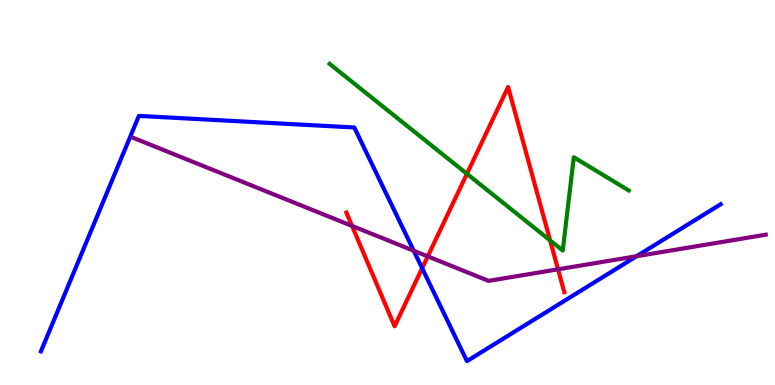[{'lines': ['blue', 'red'], 'intersections': [{'x': 5.45, 'y': 3.03}]}, {'lines': ['green', 'red'], 'intersections': [{'x': 6.02, 'y': 5.49}, {'x': 7.1, 'y': 3.76}]}, {'lines': ['purple', 'red'], 'intersections': [{'x': 4.54, 'y': 4.13}, {'x': 5.52, 'y': 3.34}, {'x': 7.2, 'y': 3.0}]}, {'lines': ['blue', 'green'], 'intersections': []}, {'lines': ['blue', 'purple'], 'intersections': [{'x': 5.34, 'y': 3.49}, {'x': 8.21, 'y': 3.35}]}, {'lines': ['green', 'purple'], 'intersections': []}]